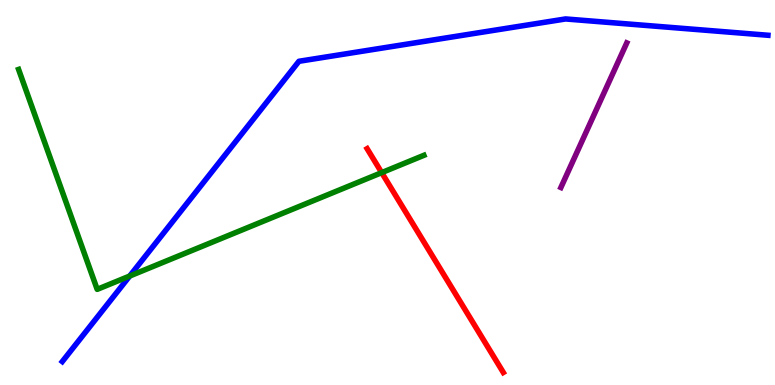[{'lines': ['blue', 'red'], 'intersections': []}, {'lines': ['green', 'red'], 'intersections': [{'x': 4.93, 'y': 5.52}]}, {'lines': ['purple', 'red'], 'intersections': []}, {'lines': ['blue', 'green'], 'intersections': [{'x': 1.67, 'y': 2.83}]}, {'lines': ['blue', 'purple'], 'intersections': []}, {'lines': ['green', 'purple'], 'intersections': []}]